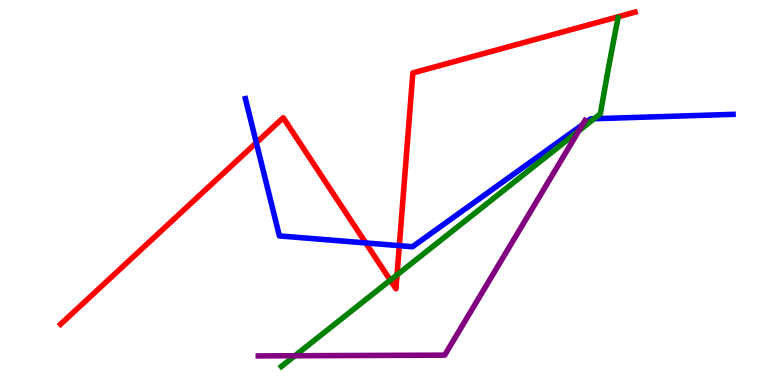[{'lines': ['blue', 'red'], 'intersections': [{'x': 3.31, 'y': 6.29}, {'x': 4.72, 'y': 3.69}, {'x': 5.15, 'y': 3.62}]}, {'lines': ['green', 'red'], 'intersections': [{'x': 5.04, 'y': 2.72}, {'x': 5.12, 'y': 2.86}]}, {'lines': ['purple', 'red'], 'intersections': []}, {'lines': ['blue', 'green'], 'intersections': [{'x': 7.67, 'y': 6.92}]}, {'lines': ['blue', 'purple'], 'intersections': [{'x': 7.51, 'y': 6.76}]}, {'lines': ['green', 'purple'], 'intersections': [{'x': 3.81, 'y': 0.76}, {'x': 7.47, 'y': 6.6}]}]